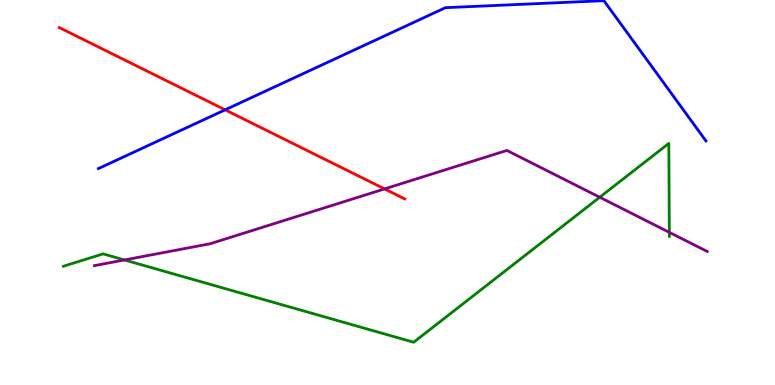[{'lines': ['blue', 'red'], 'intersections': [{'x': 2.91, 'y': 7.15}]}, {'lines': ['green', 'red'], 'intersections': []}, {'lines': ['purple', 'red'], 'intersections': [{'x': 4.96, 'y': 5.09}]}, {'lines': ['blue', 'green'], 'intersections': []}, {'lines': ['blue', 'purple'], 'intersections': []}, {'lines': ['green', 'purple'], 'intersections': [{'x': 1.61, 'y': 3.25}, {'x': 7.74, 'y': 4.88}, {'x': 8.64, 'y': 3.96}]}]